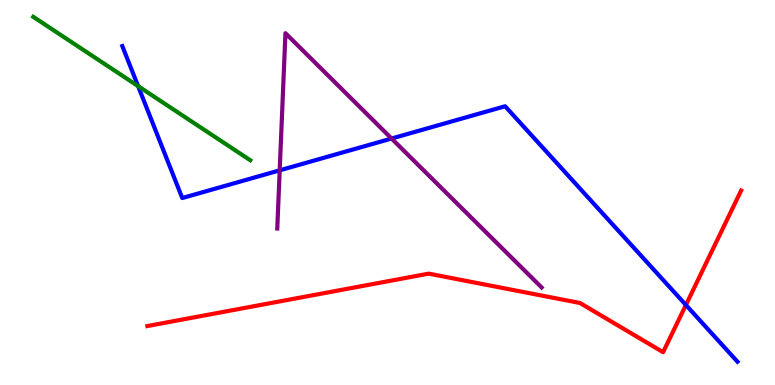[{'lines': ['blue', 'red'], 'intersections': [{'x': 8.85, 'y': 2.08}]}, {'lines': ['green', 'red'], 'intersections': []}, {'lines': ['purple', 'red'], 'intersections': []}, {'lines': ['blue', 'green'], 'intersections': [{'x': 1.78, 'y': 7.76}]}, {'lines': ['blue', 'purple'], 'intersections': [{'x': 3.61, 'y': 5.58}, {'x': 5.05, 'y': 6.4}]}, {'lines': ['green', 'purple'], 'intersections': []}]